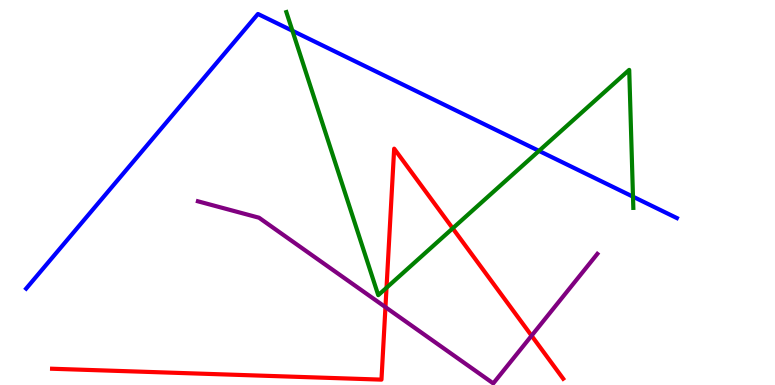[{'lines': ['blue', 'red'], 'intersections': []}, {'lines': ['green', 'red'], 'intersections': [{'x': 4.99, 'y': 2.53}, {'x': 5.84, 'y': 4.07}]}, {'lines': ['purple', 'red'], 'intersections': [{'x': 4.97, 'y': 2.02}, {'x': 6.86, 'y': 1.28}]}, {'lines': ['blue', 'green'], 'intersections': [{'x': 3.77, 'y': 9.2}, {'x': 6.95, 'y': 6.08}, {'x': 8.17, 'y': 4.89}]}, {'lines': ['blue', 'purple'], 'intersections': []}, {'lines': ['green', 'purple'], 'intersections': []}]